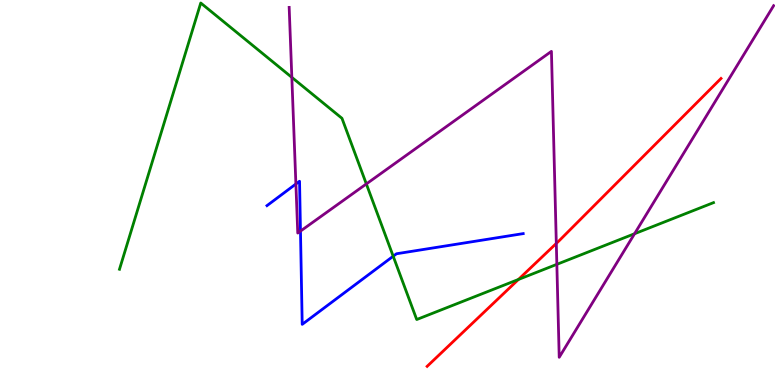[{'lines': ['blue', 'red'], 'intersections': []}, {'lines': ['green', 'red'], 'intersections': [{'x': 6.69, 'y': 2.74}]}, {'lines': ['purple', 'red'], 'intersections': [{'x': 7.18, 'y': 3.68}]}, {'lines': ['blue', 'green'], 'intersections': [{'x': 5.07, 'y': 3.34}]}, {'lines': ['blue', 'purple'], 'intersections': [{'x': 3.82, 'y': 5.22}, {'x': 3.88, 'y': 4.0}]}, {'lines': ['green', 'purple'], 'intersections': [{'x': 3.77, 'y': 7.99}, {'x': 4.73, 'y': 5.22}, {'x': 7.19, 'y': 3.13}, {'x': 8.19, 'y': 3.93}]}]